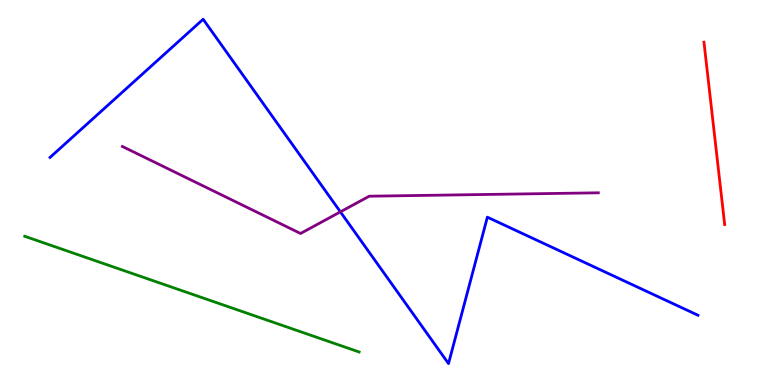[{'lines': ['blue', 'red'], 'intersections': []}, {'lines': ['green', 'red'], 'intersections': []}, {'lines': ['purple', 'red'], 'intersections': []}, {'lines': ['blue', 'green'], 'intersections': []}, {'lines': ['blue', 'purple'], 'intersections': [{'x': 4.39, 'y': 4.5}]}, {'lines': ['green', 'purple'], 'intersections': []}]